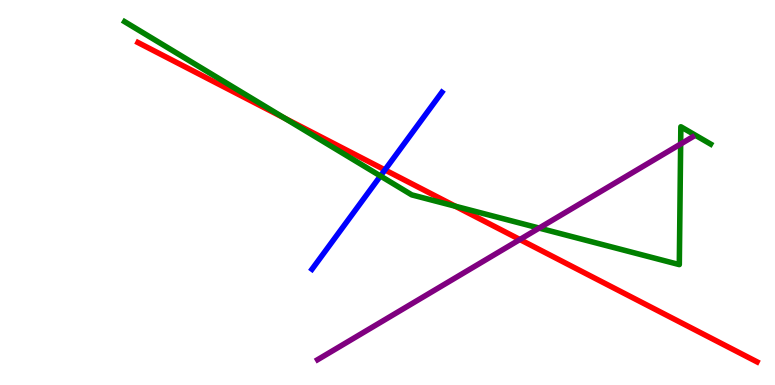[{'lines': ['blue', 'red'], 'intersections': [{'x': 4.97, 'y': 5.59}]}, {'lines': ['green', 'red'], 'intersections': [{'x': 3.67, 'y': 6.93}, {'x': 5.88, 'y': 4.64}]}, {'lines': ['purple', 'red'], 'intersections': [{'x': 6.71, 'y': 3.78}]}, {'lines': ['blue', 'green'], 'intersections': [{'x': 4.91, 'y': 5.43}]}, {'lines': ['blue', 'purple'], 'intersections': []}, {'lines': ['green', 'purple'], 'intersections': [{'x': 6.96, 'y': 4.08}, {'x': 8.78, 'y': 6.26}]}]